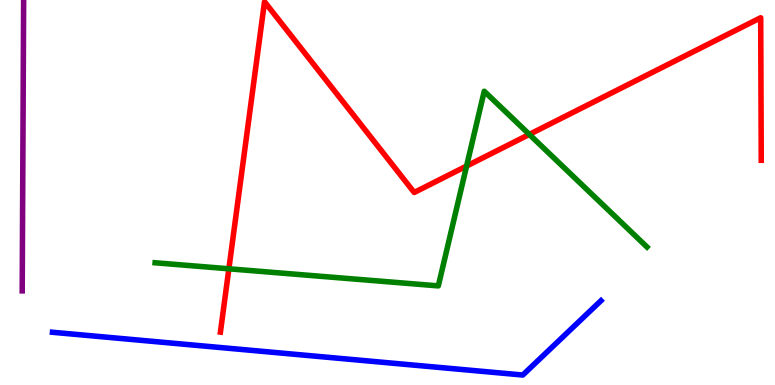[{'lines': ['blue', 'red'], 'intersections': []}, {'lines': ['green', 'red'], 'intersections': [{'x': 2.95, 'y': 3.02}, {'x': 6.02, 'y': 5.69}, {'x': 6.83, 'y': 6.51}]}, {'lines': ['purple', 'red'], 'intersections': []}, {'lines': ['blue', 'green'], 'intersections': []}, {'lines': ['blue', 'purple'], 'intersections': []}, {'lines': ['green', 'purple'], 'intersections': []}]